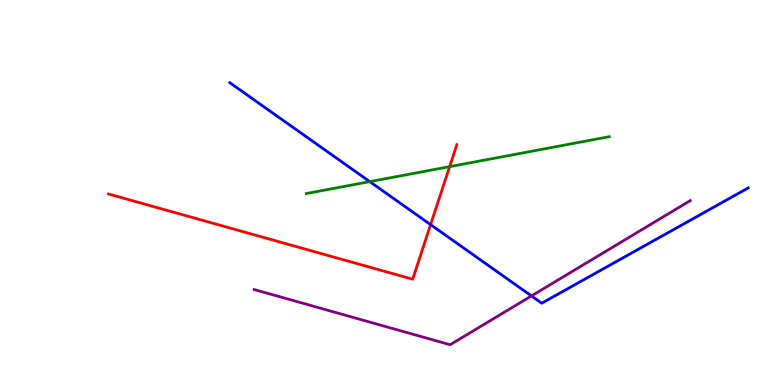[{'lines': ['blue', 'red'], 'intersections': [{'x': 5.56, 'y': 4.17}]}, {'lines': ['green', 'red'], 'intersections': [{'x': 5.8, 'y': 5.67}]}, {'lines': ['purple', 'red'], 'intersections': []}, {'lines': ['blue', 'green'], 'intersections': [{'x': 4.77, 'y': 5.28}]}, {'lines': ['blue', 'purple'], 'intersections': [{'x': 6.86, 'y': 2.31}]}, {'lines': ['green', 'purple'], 'intersections': []}]